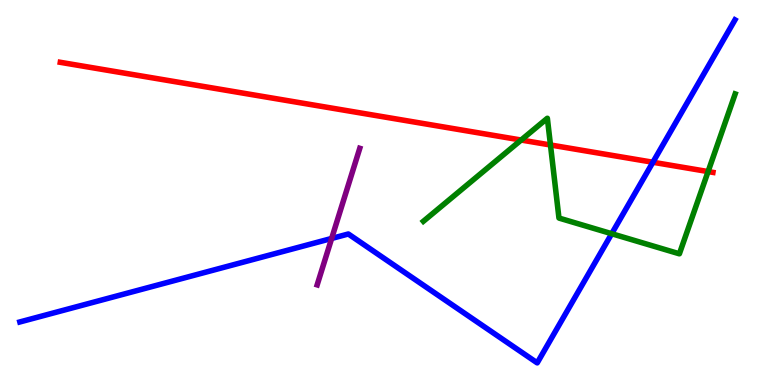[{'lines': ['blue', 'red'], 'intersections': [{'x': 8.42, 'y': 5.79}]}, {'lines': ['green', 'red'], 'intersections': [{'x': 6.72, 'y': 6.36}, {'x': 7.1, 'y': 6.23}, {'x': 9.14, 'y': 5.54}]}, {'lines': ['purple', 'red'], 'intersections': []}, {'lines': ['blue', 'green'], 'intersections': [{'x': 7.89, 'y': 3.93}]}, {'lines': ['blue', 'purple'], 'intersections': [{'x': 4.28, 'y': 3.81}]}, {'lines': ['green', 'purple'], 'intersections': []}]